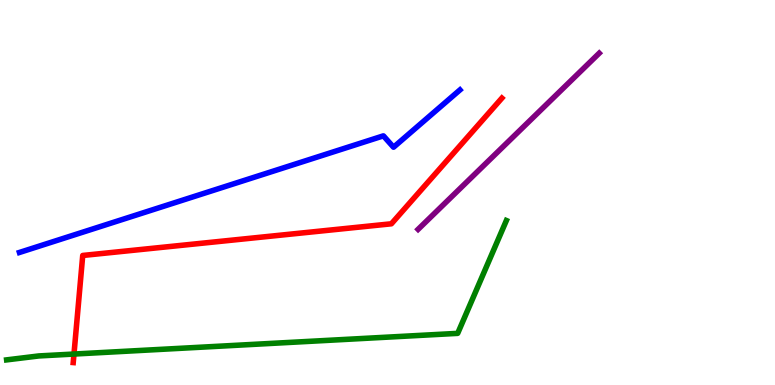[{'lines': ['blue', 'red'], 'intersections': []}, {'lines': ['green', 'red'], 'intersections': [{'x': 0.955, 'y': 0.804}]}, {'lines': ['purple', 'red'], 'intersections': []}, {'lines': ['blue', 'green'], 'intersections': []}, {'lines': ['blue', 'purple'], 'intersections': []}, {'lines': ['green', 'purple'], 'intersections': []}]